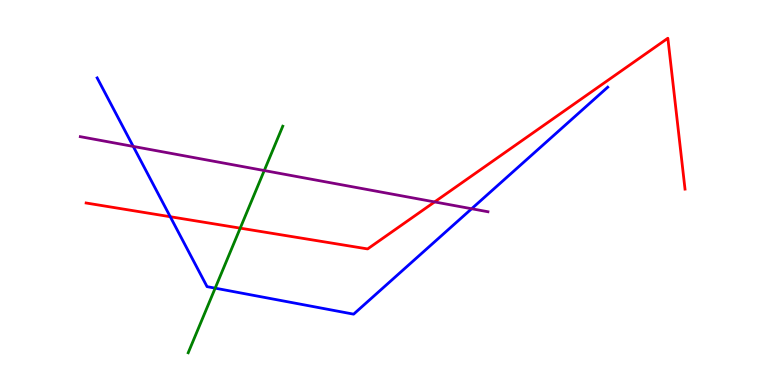[{'lines': ['blue', 'red'], 'intersections': [{'x': 2.2, 'y': 4.37}]}, {'lines': ['green', 'red'], 'intersections': [{'x': 3.1, 'y': 4.07}]}, {'lines': ['purple', 'red'], 'intersections': [{'x': 5.61, 'y': 4.76}]}, {'lines': ['blue', 'green'], 'intersections': [{'x': 2.78, 'y': 2.52}]}, {'lines': ['blue', 'purple'], 'intersections': [{'x': 1.72, 'y': 6.2}, {'x': 6.09, 'y': 4.58}]}, {'lines': ['green', 'purple'], 'intersections': [{'x': 3.41, 'y': 5.57}]}]